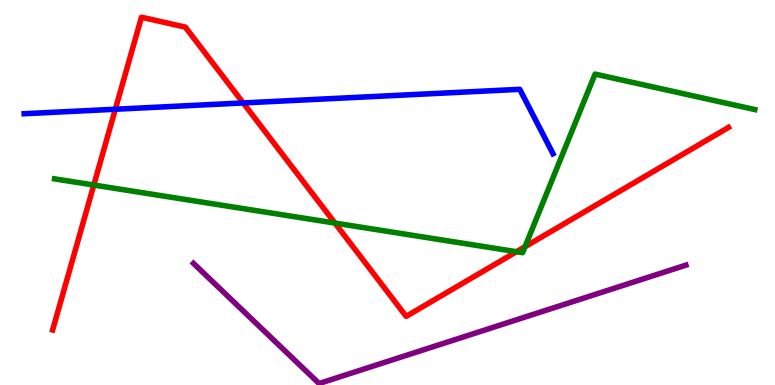[{'lines': ['blue', 'red'], 'intersections': [{'x': 1.49, 'y': 7.16}, {'x': 3.14, 'y': 7.33}]}, {'lines': ['green', 'red'], 'intersections': [{'x': 1.21, 'y': 5.19}, {'x': 4.32, 'y': 4.21}, {'x': 6.66, 'y': 3.46}, {'x': 6.77, 'y': 3.59}]}, {'lines': ['purple', 'red'], 'intersections': []}, {'lines': ['blue', 'green'], 'intersections': []}, {'lines': ['blue', 'purple'], 'intersections': []}, {'lines': ['green', 'purple'], 'intersections': []}]